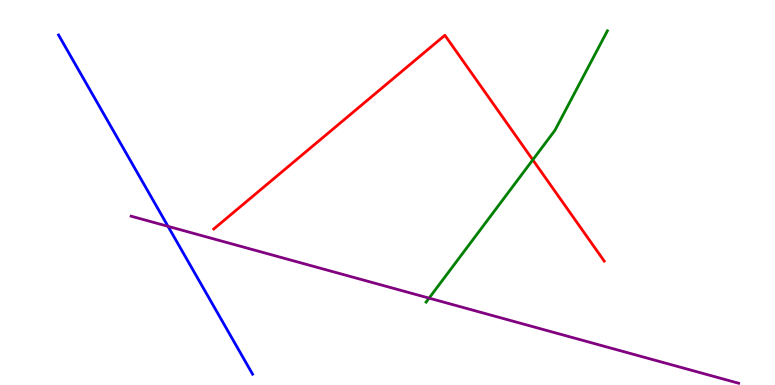[{'lines': ['blue', 'red'], 'intersections': []}, {'lines': ['green', 'red'], 'intersections': [{'x': 6.87, 'y': 5.85}]}, {'lines': ['purple', 'red'], 'intersections': []}, {'lines': ['blue', 'green'], 'intersections': []}, {'lines': ['blue', 'purple'], 'intersections': [{'x': 2.17, 'y': 4.12}]}, {'lines': ['green', 'purple'], 'intersections': [{'x': 5.54, 'y': 2.26}]}]